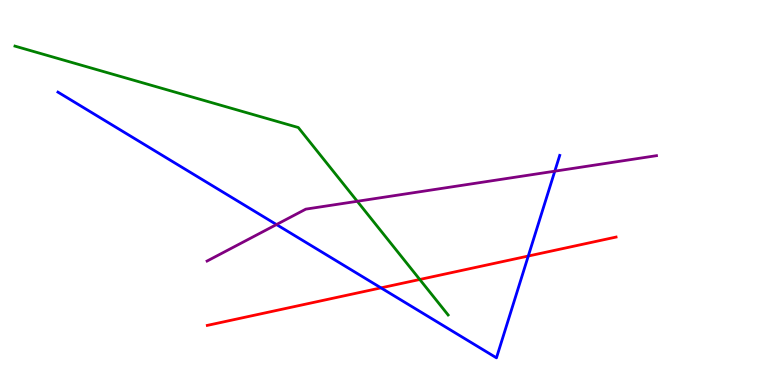[{'lines': ['blue', 'red'], 'intersections': [{'x': 4.92, 'y': 2.52}, {'x': 6.82, 'y': 3.35}]}, {'lines': ['green', 'red'], 'intersections': [{'x': 5.42, 'y': 2.74}]}, {'lines': ['purple', 'red'], 'intersections': []}, {'lines': ['blue', 'green'], 'intersections': []}, {'lines': ['blue', 'purple'], 'intersections': [{'x': 3.57, 'y': 4.17}, {'x': 7.16, 'y': 5.55}]}, {'lines': ['green', 'purple'], 'intersections': [{'x': 4.61, 'y': 4.77}]}]